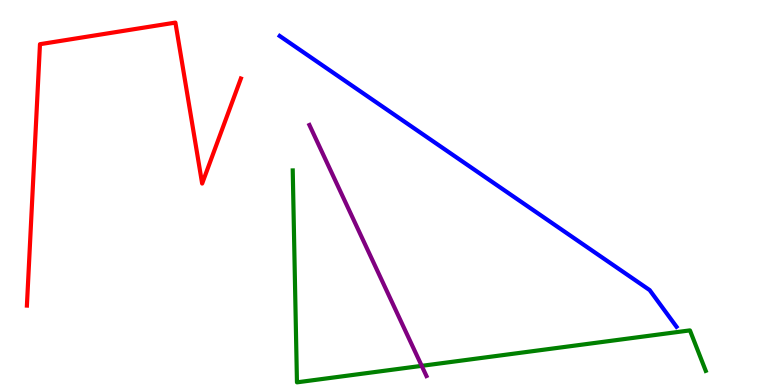[{'lines': ['blue', 'red'], 'intersections': []}, {'lines': ['green', 'red'], 'intersections': []}, {'lines': ['purple', 'red'], 'intersections': []}, {'lines': ['blue', 'green'], 'intersections': []}, {'lines': ['blue', 'purple'], 'intersections': []}, {'lines': ['green', 'purple'], 'intersections': [{'x': 5.44, 'y': 0.498}]}]